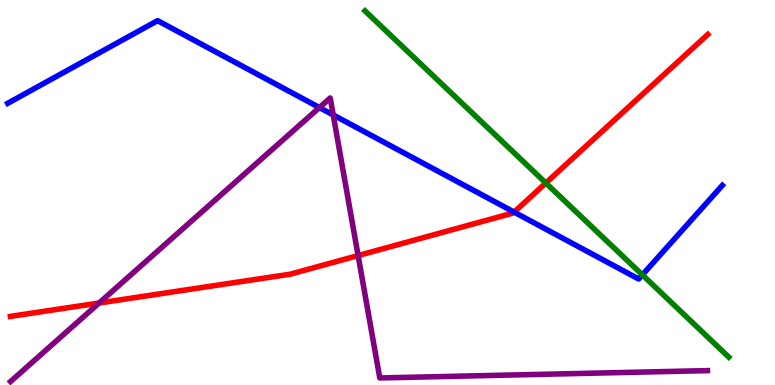[{'lines': ['blue', 'red'], 'intersections': [{'x': 6.63, 'y': 4.49}]}, {'lines': ['green', 'red'], 'intersections': [{'x': 7.04, 'y': 5.25}]}, {'lines': ['purple', 'red'], 'intersections': [{'x': 1.28, 'y': 2.13}, {'x': 4.62, 'y': 3.36}]}, {'lines': ['blue', 'green'], 'intersections': [{'x': 8.29, 'y': 2.86}]}, {'lines': ['blue', 'purple'], 'intersections': [{'x': 4.12, 'y': 7.21}, {'x': 4.3, 'y': 7.01}]}, {'lines': ['green', 'purple'], 'intersections': []}]